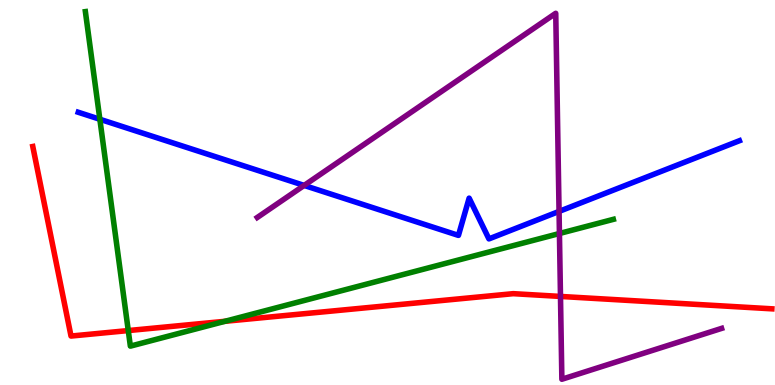[{'lines': ['blue', 'red'], 'intersections': []}, {'lines': ['green', 'red'], 'intersections': [{'x': 1.66, 'y': 1.41}, {'x': 2.9, 'y': 1.65}]}, {'lines': ['purple', 'red'], 'intersections': [{'x': 7.23, 'y': 2.3}]}, {'lines': ['blue', 'green'], 'intersections': [{'x': 1.29, 'y': 6.9}]}, {'lines': ['blue', 'purple'], 'intersections': [{'x': 3.92, 'y': 5.18}, {'x': 7.21, 'y': 4.51}]}, {'lines': ['green', 'purple'], 'intersections': [{'x': 7.22, 'y': 3.93}]}]